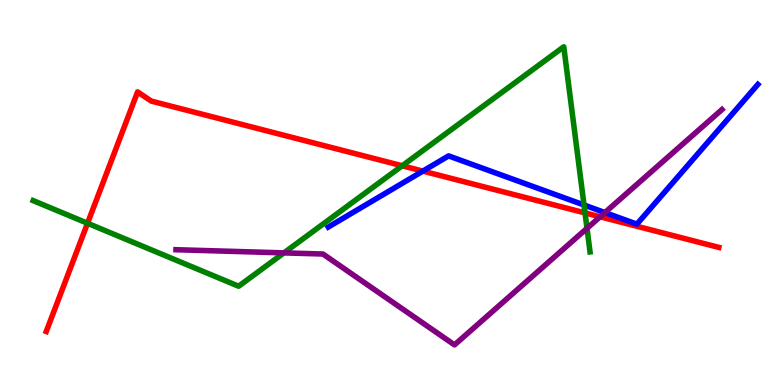[{'lines': ['blue', 'red'], 'intersections': [{'x': 5.46, 'y': 5.56}]}, {'lines': ['green', 'red'], 'intersections': [{'x': 1.13, 'y': 4.2}, {'x': 5.19, 'y': 5.69}, {'x': 7.55, 'y': 4.47}]}, {'lines': ['purple', 'red'], 'intersections': [{'x': 7.74, 'y': 4.37}]}, {'lines': ['blue', 'green'], 'intersections': [{'x': 7.54, 'y': 4.68}]}, {'lines': ['blue', 'purple'], 'intersections': [{'x': 7.81, 'y': 4.48}]}, {'lines': ['green', 'purple'], 'intersections': [{'x': 3.66, 'y': 3.43}, {'x': 7.57, 'y': 4.07}]}]